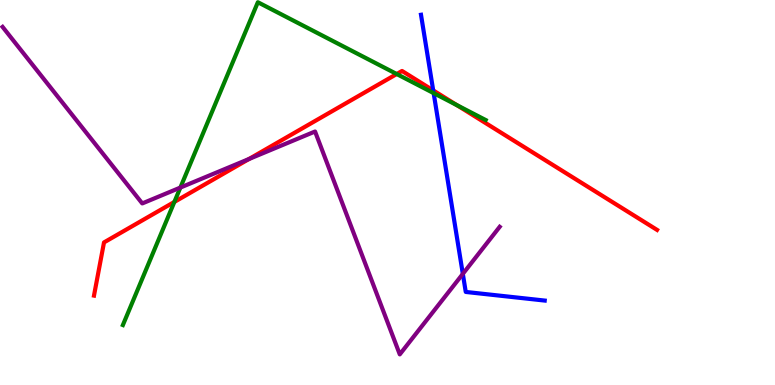[{'lines': ['blue', 'red'], 'intersections': [{'x': 5.59, 'y': 7.65}]}, {'lines': ['green', 'red'], 'intersections': [{'x': 2.25, 'y': 4.75}, {'x': 5.12, 'y': 8.08}, {'x': 5.89, 'y': 7.27}]}, {'lines': ['purple', 'red'], 'intersections': [{'x': 3.21, 'y': 5.87}]}, {'lines': ['blue', 'green'], 'intersections': [{'x': 5.6, 'y': 7.58}]}, {'lines': ['blue', 'purple'], 'intersections': [{'x': 5.97, 'y': 2.89}]}, {'lines': ['green', 'purple'], 'intersections': [{'x': 2.33, 'y': 5.13}]}]